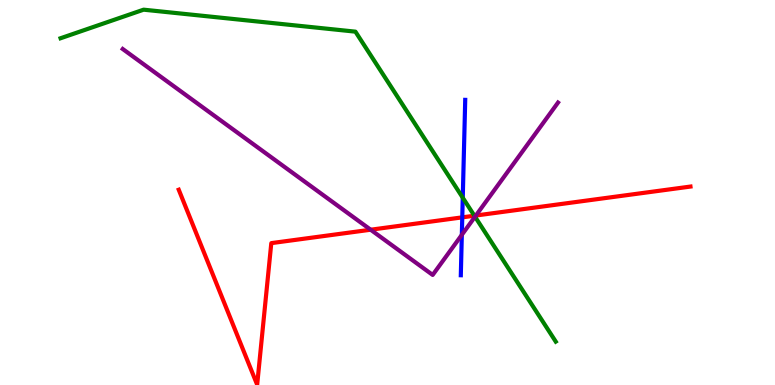[{'lines': ['blue', 'red'], 'intersections': [{'x': 5.96, 'y': 4.35}]}, {'lines': ['green', 'red'], 'intersections': [{'x': 6.12, 'y': 4.4}]}, {'lines': ['purple', 'red'], 'intersections': [{'x': 4.78, 'y': 4.03}, {'x': 6.14, 'y': 4.4}]}, {'lines': ['blue', 'green'], 'intersections': [{'x': 5.97, 'y': 4.86}]}, {'lines': ['blue', 'purple'], 'intersections': [{'x': 5.96, 'y': 3.9}]}, {'lines': ['green', 'purple'], 'intersections': [{'x': 6.13, 'y': 4.37}]}]